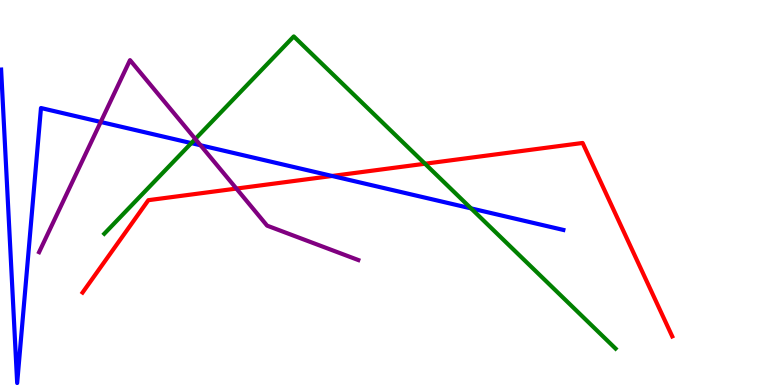[{'lines': ['blue', 'red'], 'intersections': [{'x': 4.29, 'y': 5.43}]}, {'lines': ['green', 'red'], 'intersections': [{'x': 5.48, 'y': 5.75}]}, {'lines': ['purple', 'red'], 'intersections': [{'x': 3.05, 'y': 5.1}]}, {'lines': ['blue', 'green'], 'intersections': [{'x': 2.47, 'y': 6.28}, {'x': 6.08, 'y': 4.59}]}, {'lines': ['blue', 'purple'], 'intersections': [{'x': 1.3, 'y': 6.83}, {'x': 2.59, 'y': 6.23}]}, {'lines': ['green', 'purple'], 'intersections': [{'x': 2.52, 'y': 6.39}]}]